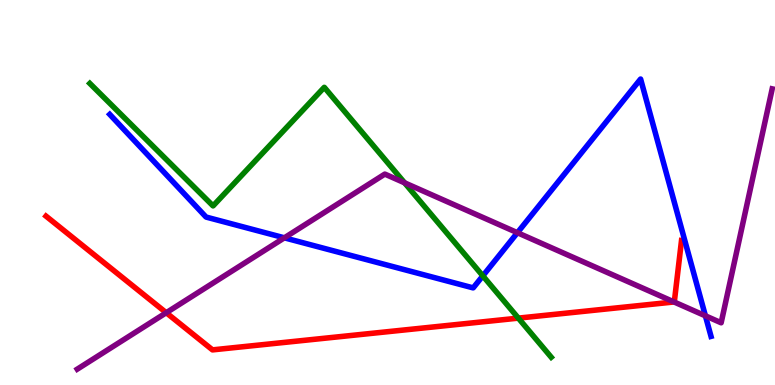[{'lines': ['blue', 'red'], 'intersections': []}, {'lines': ['green', 'red'], 'intersections': [{'x': 6.69, 'y': 1.74}]}, {'lines': ['purple', 'red'], 'intersections': [{'x': 2.15, 'y': 1.88}, {'x': 8.7, 'y': 2.16}]}, {'lines': ['blue', 'green'], 'intersections': [{'x': 6.23, 'y': 2.83}]}, {'lines': ['blue', 'purple'], 'intersections': [{'x': 3.67, 'y': 3.82}, {'x': 6.68, 'y': 3.96}, {'x': 9.1, 'y': 1.8}]}, {'lines': ['green', 'purple'], 'intersections': [{'x': 5.22, 'y': 5.25}]}]